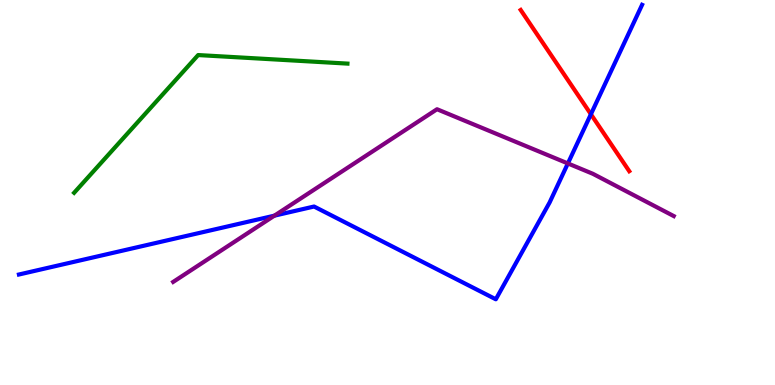[{'lines': ['blue', 'red'], 'intersections': [{'x': 7.62, 'y': 7.03}]}, {'lines': ['green', 'red'], 'intersections': []}, {'lines': ['purple', 'red'], 'intersections': []}, {'lines': ['blue', 'green'], 'intersections': []}, {'lines': ['blue', 'purple'], 'intersections': [{'x': 3.54, 'y': 4.4}, {'x': 7.33, 'y': 5.75}]}, {'lines': ['green', 'purple'], 'intersections': []}]